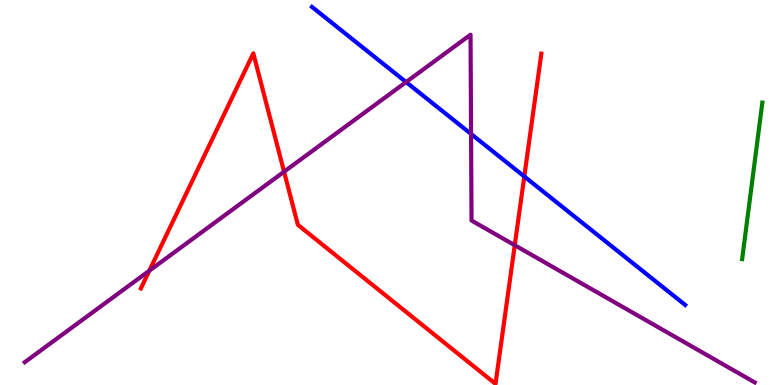[{'lines': ['blue', 'red'], 'intersections': [{'x': 6.77, 'y': 5.42}]}, {'lines': ['green', 'red'], 'intersections': []}, {'lines': ['purple', 'red'], 'intersections': [{'x': 1.93, 'y': 2.97}, {'x': 3.67, 'y': 5.54}, {'x': 6.64, 'y': 3.63}]}, {'lines': ['blue', 'green'], 'intersections': []}, {'lines': ['blue', 'purple'], 'intersections': [{'x': 5.24, 'y': 7.87}, {'x': 6.08, 'y': 6.52}]}, {'lines': ['green', 'purple'], 'intersections': []}]